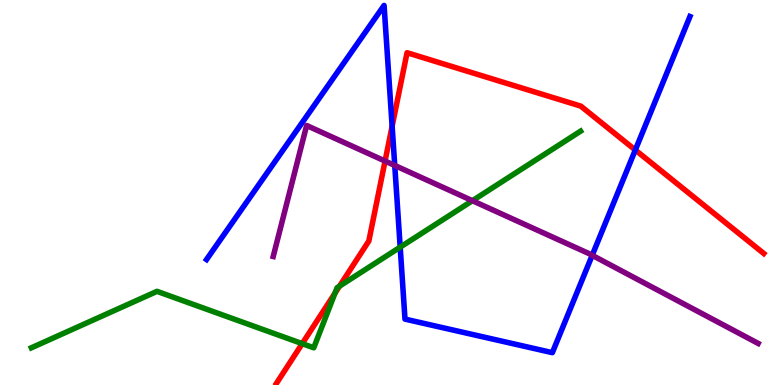[{'lines': ['blue', 'red'], 'intersections': [{'x': 5.06, 'y': 6.72}, {'x': 8.2, 'y': 6.1}]}, {'lines': ['green', 'red'], 'intersections': [{'x': 3.9, 'y': 1.07}, {'x': 4.32, 'y': 2.39}, {'x': 4.38, 'y': 2.57}]}, {'lines': ['purple', 'red'], 'intersections': [{'x': 4.97, 'y': 5.82}]}, {'lines': ['blue', 'green'], 'intersections': [{'x': 5.16, 'y': 3.58}]}, {'lines': ['blue', 'purple'], 'intersections': [{'x': 5.09, 'y': 5.7}, {'x': 7.64, 'y': 3.37}]}, {'lines': ['green', 'purple'], 'intersections': [{'x': 6.1, 'y': 4.79}]}]